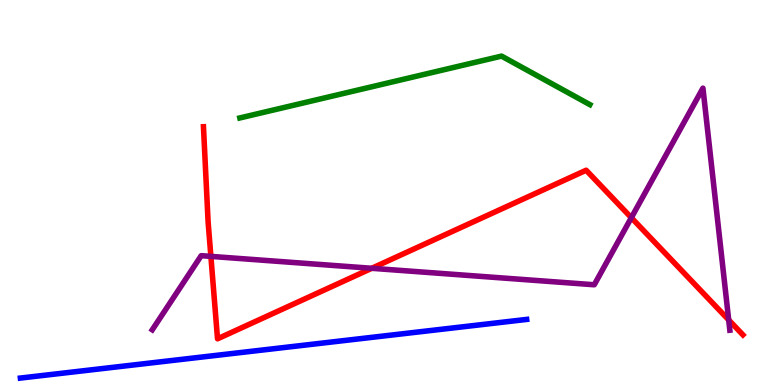[{'lines': ['blue', 'red'], 'intersections': []}, {'lines': ['green', 'red'], 'intersections': []}, {'lines': ['purple', 'red'], 'intersections': [{'x': 2.72, 'y': 3.34}, {'x': 4.8, 'y': 3.03}, {'x': 8.15, 'y': 4.35}, {'x': 9.4, 'y': 1.69}]}, {'lines': ['blue', 'green'], 'intersections': []}, {'lines': ['blue', 'purple'], 'intersections': []}, {'lines': ['green', 'purple'], 'intersections': []}]